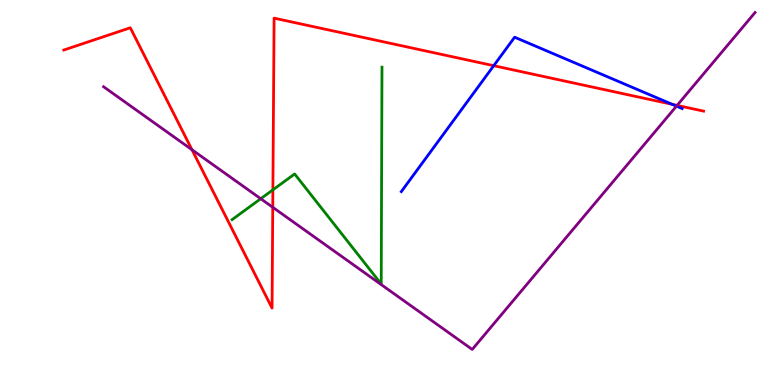[{'lines': ['blue', 'red'], 'intersections': [{'x': 6.37, 'y': 8.29}, {'x': 8.67, 'y': 7.29}]}, {'lines': ['green', 'red'], 'intersections': [{'x': 3.52, 'y': 5.07}]}, {'lines': ['purple', 'red'], 'intersections': [{'x': 2.48, 'y': 6.11}, {'x': 3.52, 'y': 4.62}, {'x': 8.74, 'y': 7.26}]}, {'lines': ['blue', 'green'], 'intersections': []}, {'lines': ['blue', 'purple'], 'intersections': [{'x': 8.73, 'y': 7.24}]}, {'lines': ['green', 'purple'], 'intersections': [{'x': 3.36, 'y': 4.84}]}]